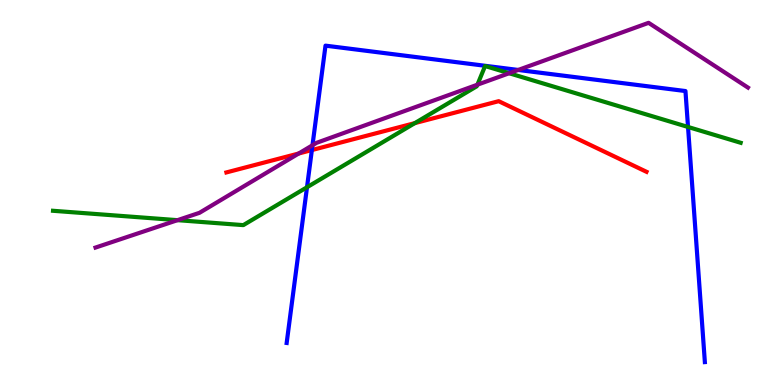[{'lines': ['blue', 'red'], 'intersections': [{'x': 4.02, 'y': 6.1}]}, {'lines': ['green', 'red'], 'intersections': [{'x': 5.35, 'y': 6.8}]}, {'lines': ['purple', 'red'], 'intersections': [{'x': 3.85, 'y': 6.01}]}, {'lines': ['blue', 'green'], 'intersections': [{'x': 3.96, 'y': 5.14}, {'x': 8.88, 'y': 6.7}]}, {'lines': ['blue', 'purple'], 'intersections': [{'x': 4.03, 'y': 6.23}, {'x': 6.69, 'y': 8.18}]}, {'lines': ['green', 'purple'], 'intersections': [{'x': 2.29, 'y': 4.28}, {'x': 6.16, 'y': 7.8}, {'x': 6.57, 'y': 8.1}]}]